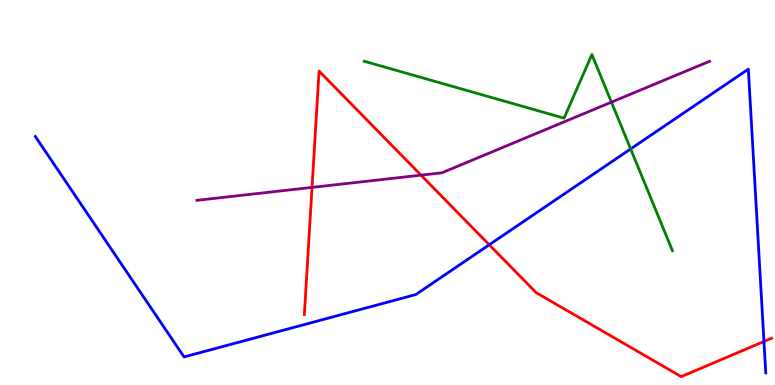[{'lines': ['blue', 'red'], 'intersections': [{'x': 6.31, 'y': 3.64}, {'x': 9.86, 'y': 1.13}]}, {'lines': ['green', 'red'], 'intersections': []}, {'lines': ['purple', 'red'], 'intersections': [{'x': 4.03, 'y': 5.13}, {'x': 5.43, 'y': 5.45}]}, {'lines': ['blue', 'green'], 'intersections': [{'x': 8.14, 'y': 6.13}]}, {'lines': ['blue', 'purple'], 'intersections': []}, {'lines': ['green', 'purple'], 'intersections': [{'x': 7.89, 'y': 7.35}]}]